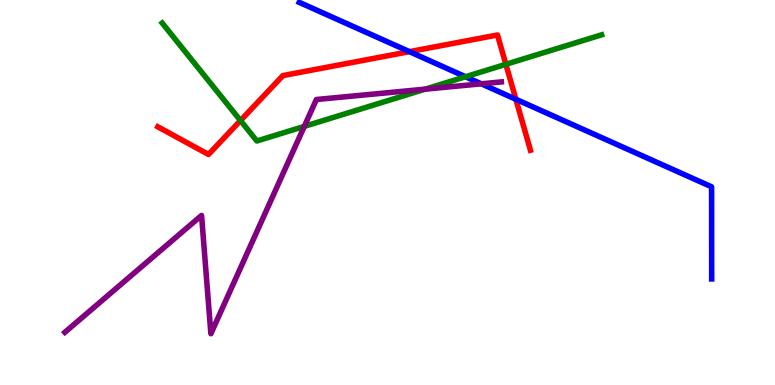[{'lines': ['blue', 'red'], 'intersections': [{'x': 5.28, 'y': 8.66}, {'x': 6.66, 'y': 7.42}]}, {'lines': ['green', 'red'], 'intersections': [{'x': 3.1, 'y': 6.87}, {'x': 6.53, 'y': 8.33}]}, {'lines': ['purple', 'red'], 'intersections': []}, {'lines': ['blue', 'green'], 'intersections': [{'x': 6.01, 'y': 8.01}]}, {'lines': ['blue', 'purple'], 'intersections': [{'x': 6.21, 'y': 7.82}]}, {'lines': ['green', 'purple'], 'intersections': [{'x': 3.93, 'y': 6.72}, {'x': 5.49, 'y': 7.68}]}]